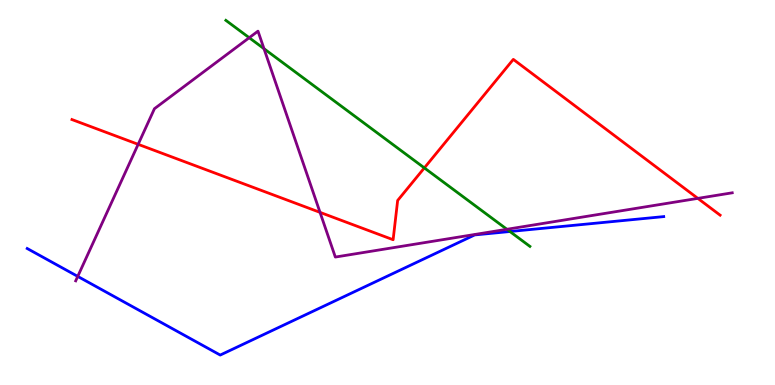[{'lines': ['blue', 'red'], 'intersections': []}, {'lines': ['green', 'red'], 'intersections': [{'x': 5.48, 'y': 5.64}]}, {'lines': ['purple', 'red'], 'intersections': [{'x': 1.78, 'y': 6.25}, {'x': 4.13, 'y': 4.48}, {'x': 9.0, 'y': 4.85}]}, {'lines': ['blue', 'green'], 'intersections': [{'x': 6.58, 'y': 3.99}]}, {'lines': ['blue', 'purple'], 'intersections': [{'x': 1.0, 'y': 2.82}]}, {'lines': ['green', 'purple'], 'intersections': [{'x': 3.22, 'y': 9.02}, {'x': 3.41, 'y': 8.73}, {'x': 6.54, 'y': 4.04}]}]